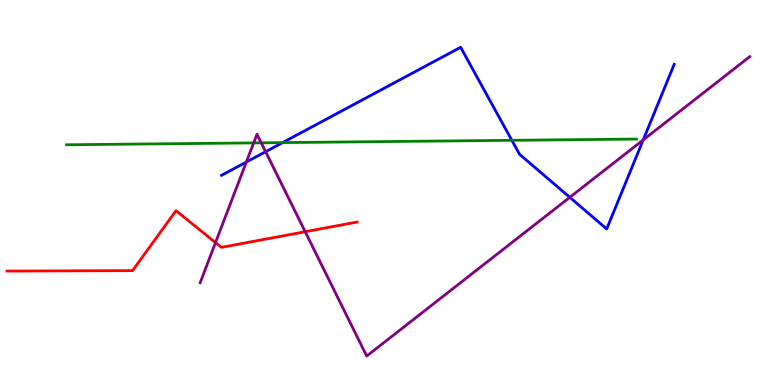[{'lines': ['blue', 'red'], 'intersections': []}, {'lines': ['green', 'red'], 'intersections': []}, {'lines': ['purple', 'red'], 'intersections': [{'x': 2.78, 'y': 3.7}, {'x': 3.94, 'y': 3.98}]}, {'lines': ['blue', 'green'], 'intersections': [{'x': 3.65, 'y': 6.3}, {'x': 6.6, 'y': 6.36}]}, {'lines': ['blue', 'purple'], 'intersections': [{'x': 3.18, 'y': 5.79}, {'x': 3.43, 'y': 6.06}, {'x': 7.35, 'y': 4.87}, {'x': 8.3, 'y': 6.37}]}, {'lines': ['green', 'purple'], 'intersections': [{'x': 3.27, 'y': 6.29}, {'x': 3.37, 'y': 6.29}]}]